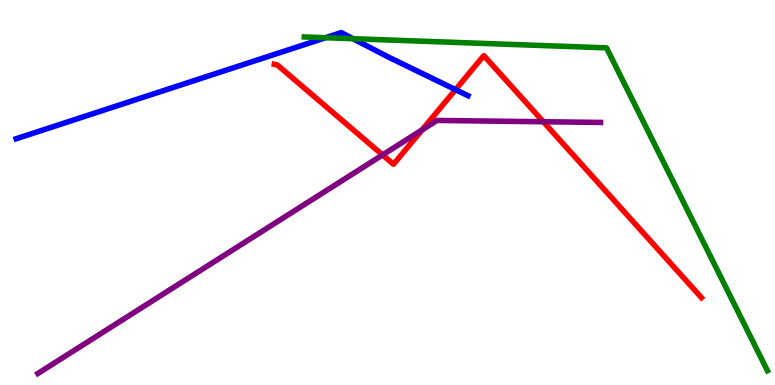[{'lines': ['blue', 'red'], 'intersections': [{'x': 5.88, 'y': 7.67}]}, {'lines': ['green', 'red'], 'intersections': []}, {'lines': ['purple', 'red'], 'intersections': [{'x': 4.94, 'y': 5.98}, {'x': 5.45, 'y': 6.63}, {'x': 7.01, 'y': 6.84}]}, {'lines': ['blue', 'green'], 'intersections': [{'x': 4.2, 'y': 9.02}, {'x': 4.55, 'y': 8.99}]}, {'lines': ['blue', 'purple'], 'intersections': []}, {'lines': ['green', 'purple'], 'intersections': []}]